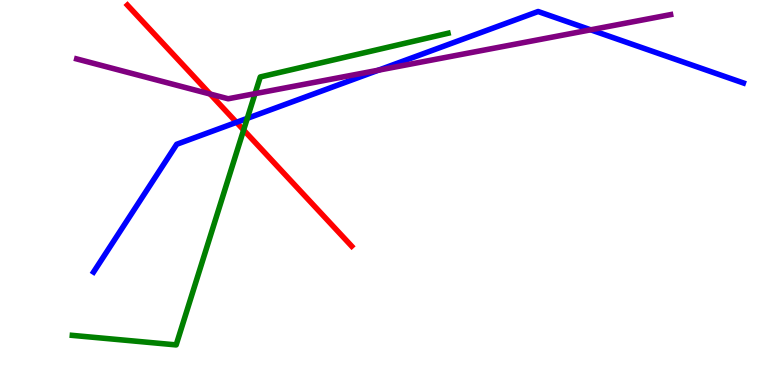[{'lines': ['blue', 'red'], 'intersections': [{'x': 3.05, 'y': 6.82}]}, {'lines': ['green', 'red'], 'intersections': [{'x': 3.14, 'y': 6.62}]}, {'lines': ['purple', 'red'], 'intersections': [{'x': 2.71, 'y': 7.56}]}, {'lines': ['blue', 'green'], 'intersections': [{'x': 3.19, 'y': 6.93}]}, {'lines': ['blue', 'purple'], 'intersections': [{'x': 4.88, 'y': 8.18}, {'x': 7.62, 'y': 9.23}]}, {'lines': ['green', 'purple'], 'intersections': [{'x': 3.29, 'y': 7.57}]}]